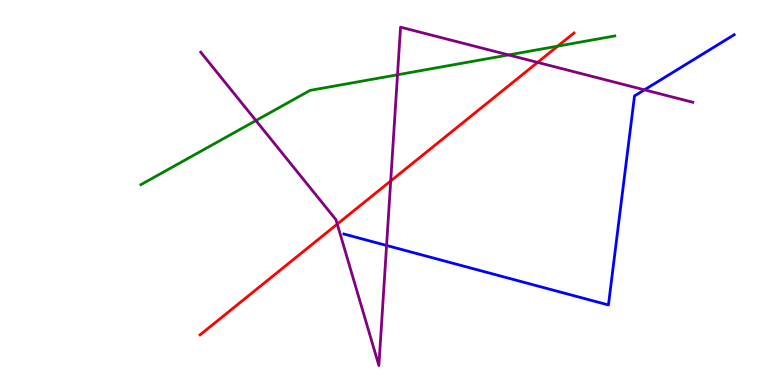[{'lines': ['blue', 'red'], 'intersections': []}, {'lines': ['green', 'red'], 'intersections': [{'x': 7.2, 'y': 8.8}]}, {'lines': ['purple', 'red'], 'intersections': [{'x': 4.35, 'y': 4.18}, {'x': 5.04, 'y': 5.3}, {'x': 6.94, 'y': 8.38}]}, {'lines': ['blue', 'green'], 'intersections': []}, {'lines': ['blue', 'purple'], 'intersections': [{'x': 4.99, 'y': 3.62}, {'x': 8.32, 'y': 7.67}]}, {'lines': ['green', 'purple'], 'intersections': [{'x': 3.3, 'y': 6.87}, {'x': 5.13, 'y': 8.06}, {'x': 6.56, 'y': 8.57}]}]